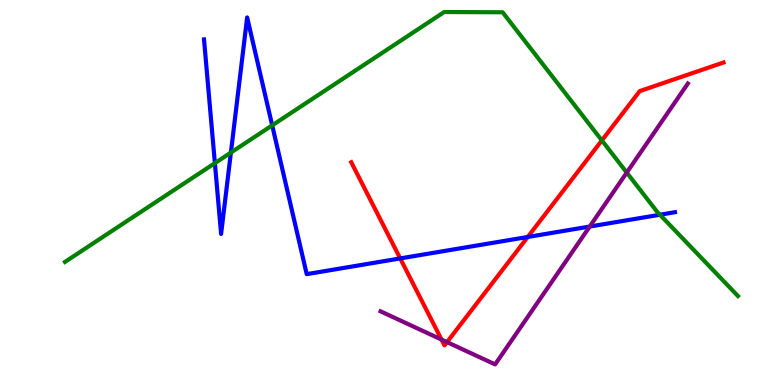[{'lines': ['blue', 'red'], 'intersections': [{'x': 5.16, 'y': 3.29}, {'x': 6.81, 'y': 3.85}]}, {'lines': ['green', 'red'], 'intersections': [{'x': 7.77, 'y': 6.35}]}, {'lines': ['purple', 'red'], 'intersections': [{'x': 5.7, 'y': 1.18}, {'x': 5.77, 'y': 1.11}]}, {'lines': ['blue', 'green'], 'intersections': [{'x': 2.77, 'y': 5.76}, {'x': 2.98, 'y': 6.04}, {'x': 3.51, 'y': 6.74}, {'x': 8.52, 'y': 4.42}]}, {'lines': ['blue', 'purple'], 'intersections': [{'x': 7.61, 'y': 4.12}]}, {'lines': ['green', 'purple'], 'intersections': [{'x': 8.09, 'y': 5.52}]}]